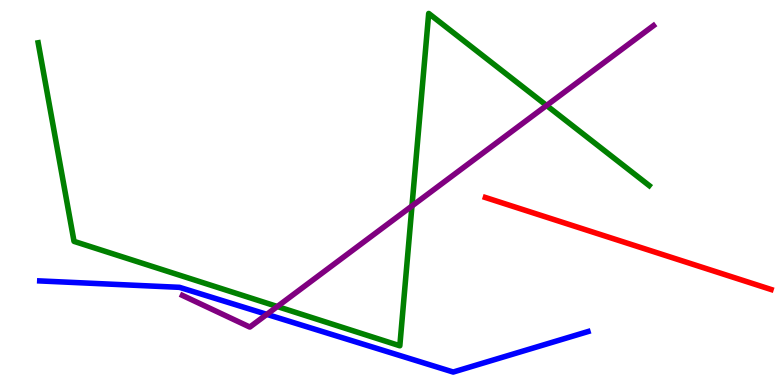[{'lines': ['blue', 'red'], 'intersections': []}, {'lines': ['green', 'red'], 'intersections': []}, {'lines': ['purple', 'red'], 'intersections': []}, {'lines': ['blue', 'green'], 'intersections': []}, {'lines': ['blue', 'purple'], 'intersections': [{'x': 3.44, 'y': 1.83}]}, {'lines': ['green', 'purple'], 'intersections': [{'x': 3.58, 'y': 2.04}, {'x': 5.32, 'y': 4.65}, {'x': 7.05, 'y': 7.26}]}]